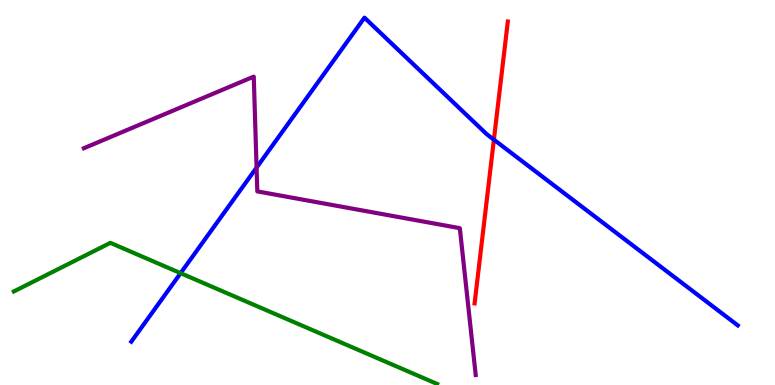[{'lines': ['blue', 'red'], 'intersections': [{'x': 6.37, 'y': 6.37}]}, {'lines': ['green', 'red'], 'intersections': []}, {'lines': ['purple', 'red'], 'intersections': []}, {'lines': ['blue', 'green'], 'intersections': [{'x': 2.33, 'y': 2.9}]}, {'lines': ['blue', 'purple'], 'intersections': [{'x': 3.31, 'y': 5.65}]}, {'lines': ['green', 'purple'], 'intersections': []}]